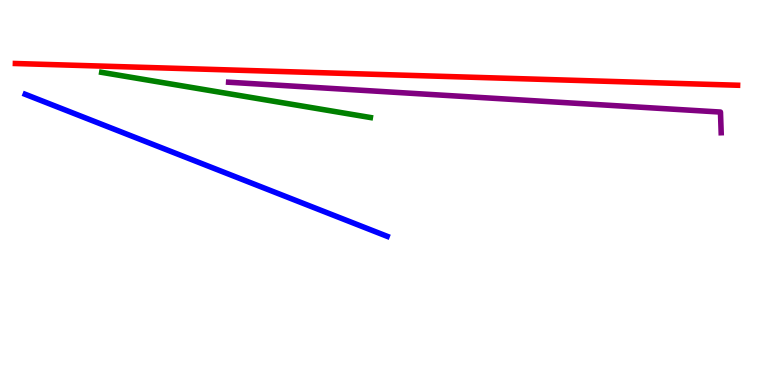[{'lines': ['blue', 'red'], 'intersections': []}, {'lines': ['green', 'red'], 'intersections': []}, {'lines': ['purple', 'red'], 'intersections': []}, {'lines': ['blue', 'green'], 'intersections': []}, {'lines': ['blue', 'purple'], 'intersections': []}, {'lines': ['green', 'purple'], 'intersections': []}]